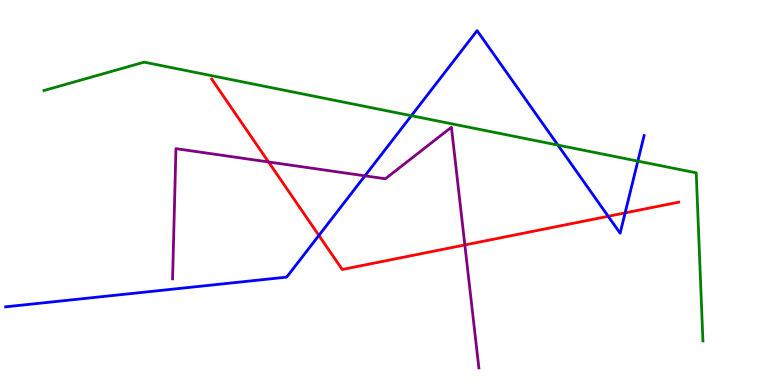[{'lines': ['blue', 'red'], 'intersections': [{'x': 4.11, 'y': 3.88}, {'x': 7.85, 'y': 4.38}, {'x': 8.07, 'y': 4.47}]}, {'lines': ['green', 'red'], 'intersections': []}, {'lines': ['purple', 'red'], 'intersections': [{'x': 3.46, 'y': 5.79}, {'x': 6.0, 'y': 3.64}]}, {'lines': ['blue', 'green'], 'intersections': [{'x': 5.31, 'y': 6.99}, {'x': 7.2, 'y': 6.23}, {'x': 8.23, 'y': 5.82}]}, {'lines': ['blue', 'purple'], 'intersections': [{'x': 4.71, 'y': 5.43}]}, {'lines': ['green', 'purple'], 'intersections': []}]